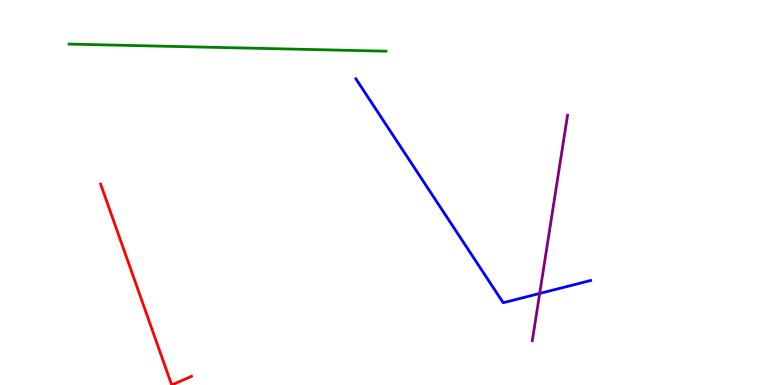[{'lines': ['blue', 'red'], 'intersections': []}, {'lines': ['green', 'red'], 'intersections': []}, {'lines': ['purple', 'red'], 'intersections': []}, {'lines': ['blue', 'green'], 'intersections': []}, {'lines': ['blue', 'purple'], 'intersections': [{'x': 6.96, 'y': 2.38}]}, {'lines': ['green', 'purple'], 'intersections': []}]